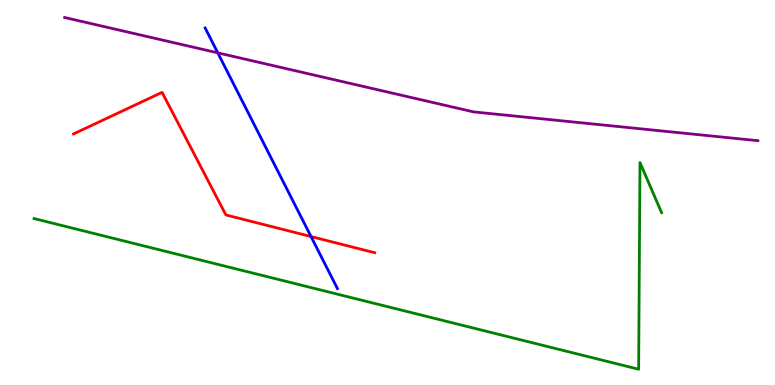[{'lines': ['blue', 'red'], 'intersections': [{'x': 4.01, 'y': 3.86}]}, {'lines': ['green', 'red'], 'intersections': []}, {'lines': ['purple', 'red'], 'intersections': []}, {'lines': ['blue', 'green'], 'intersections': []}, {'lines': ['blue', 'purple'], 'intersections': [{'x': 2.81, 'y': 8.63}]}, {'lines': ['green', 'purple'], 'intersections': []}]